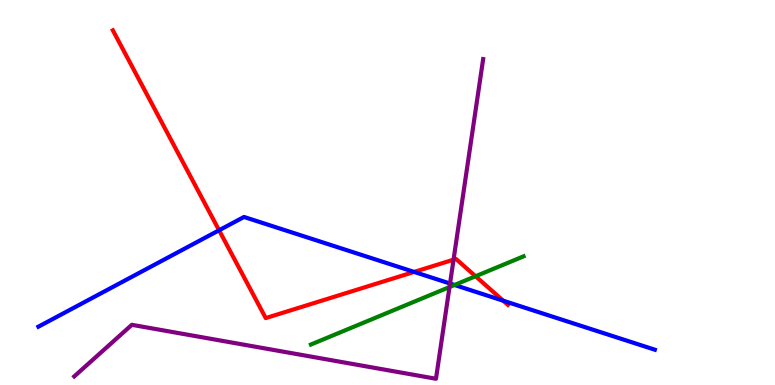[{'lines': ['blue', 'red'], 'intersections': [{'x': 2.83, 'y': 4.02}, {'x': 5.34, 'y': 2.94}, {'x': 6.49, 'y': 2.19}]}, {'lines': ['green', 'red'], 'intersections': [{'x': 6.14, 'y': 2.82}]}, {'lines': ['purple', 'red'], 'intersections': [{'x': 5.85, 'y': 3.26}]}, {'lines': ['blue', 'green'], 'intersections': [{'x': 5.86, 'y': 2.6}]}, {'lines': ['blue', 'purple'], 'intersections': [{'x': 5.81, 'y': 2.64}]}, {'lines': ['green', 'purple'], 'intersections': [{'x': 5.8, 'y': 2.54}]}]